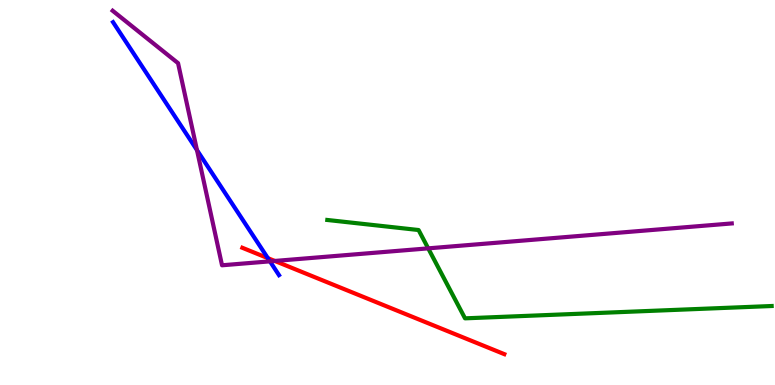[{'lines': ['blue', 'red'], 'intersections': [{'x': 3.46, 'y': 3.3}]}, {'lines': ['green', 'red'], 'intersections': []}, {'lines': ['purple', 'red'], 'intersections': [{'x': 3.55, 'y': 3.22}]}, {'lines': ['blue', 'green'], 'intersections': []}, {'lines': ['blue', 'purple'], 'intersections': [{'x': 2.54, 'y': 6.1}, {'x': 3.48, 'y': 3.21}]}, {'lines': ['green', 'purple'], 'intersections': [{'x': 5.53, 'y': 3.55}]}]